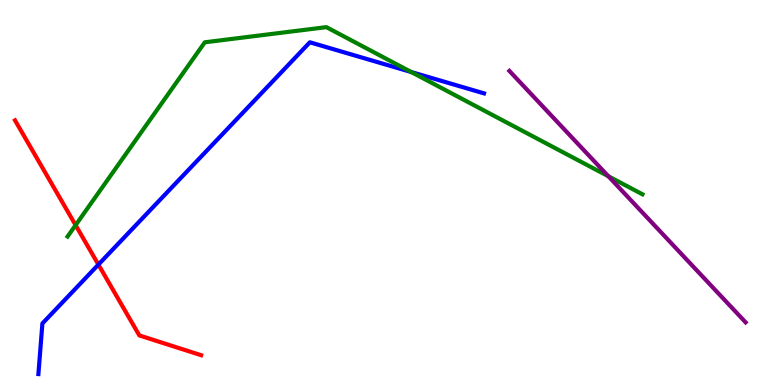[{'lines': ['blue', 'red'], 'intersections': [{'x': 1.27, 'y': 3.13}]}, {'lines': ['green', 'red'], 'intersections': [{'x': 0.976, 'y': 4.15}]}, {'lines': ['purple', 'red'], 'intersections': []}, {'lines': ['blue', 'green'], 'intersections': [{'x': 5.31, 'y': 8.13}]}, {'lines': ['blue', 'purple'], 'intersections': []}, {'lines': ['green', 'purple'], 'intersections': [{'x': 7.85, 'y': 5.42}]}]